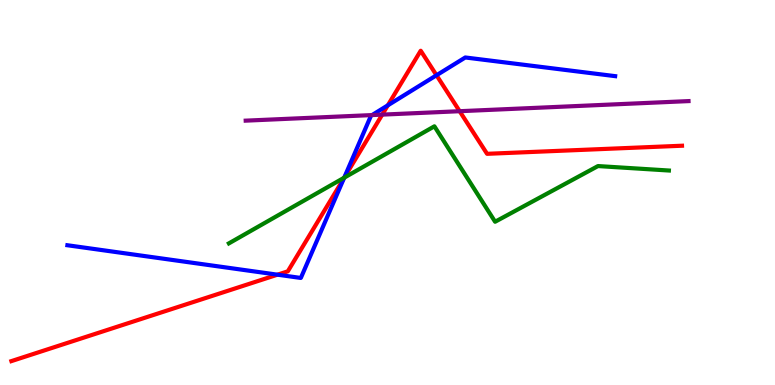[{'lines': ['blue', 'red'], 'intersections': [{'x': 3.58, 'y': 2.87}, {'x': 4.44, 'y': 5.38}, {'x': 5.0, 'y': 7.26}, {'x': 5.63, 'y': 8.05}]}, {'lines': ['green', 'red'], 'intersections': [{'x': 4.44, 'y': 5.39}]}, {'lines': ['purple', 'red'], 'intersections': [{'x': 4.93, 'y': 7.02}, {'x': 5.93, 'y': 7.11}]}, {'lines': ['blue', 'green'], 'intersections': [{'x': 4.44, 'y': 5.38}]}, {'lines': ['blue', 'purple'], 'intersections': [{'x': 4.8, 'y': 7.01}]}, {'lines': ['green', 'purple'], 'intersections': []}]